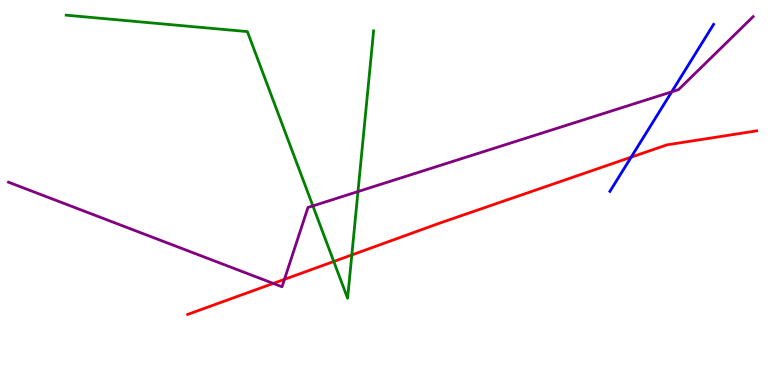[{'lines': ['blue', 'red'], 'intersections': [{'x': 8.14, 'y': 5.92}]}, {'lines': ['green', 'red'], 'intersections': [{'x': 4.31, 'y': 3.21}, {'x': 4.54, 'y': 3.38}]}, {'lines': ['purple', 'red'], 'intersections': [{'x': 3.53, 'y': 2.64}, {'x': 3.67, 'y': 2.74}]}, {'lines': ['blue', 'green'], 'intersections': []}, {'lines': ['blue', 'purple'], 'intersections': [{'x': 8.67, 'y': 7.61}]}, {'lines': ['green', 'purple'], 'intersections': [{'x': 4.04, 'y': 4.65}, {'x': 4.62, 'y': 5.02}]}]